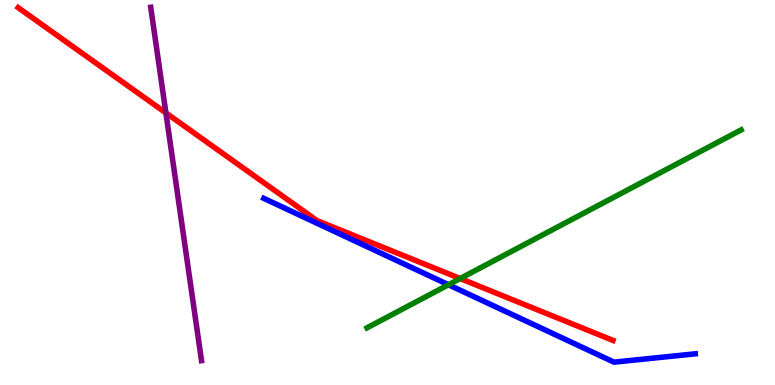[{'lines': ['blue', 'red'], 'intersections': []}, {'lines': ['green', 'red'], 'intersections': [{'x': 5.94, 'y': 2.77}]}, {'lines': ['purple', 'red'], 'intersections': [{'x': 2.14, 'y': 7.07}]}, {'lines': ['blue', 'green'], 'intersections': [{'x': 5.79, 'y': 2.6}]}, {'lines': ['blue', 'purple'], 'intersections': []}, {'lines': ['green', 'purple'], 'intersections': []}]